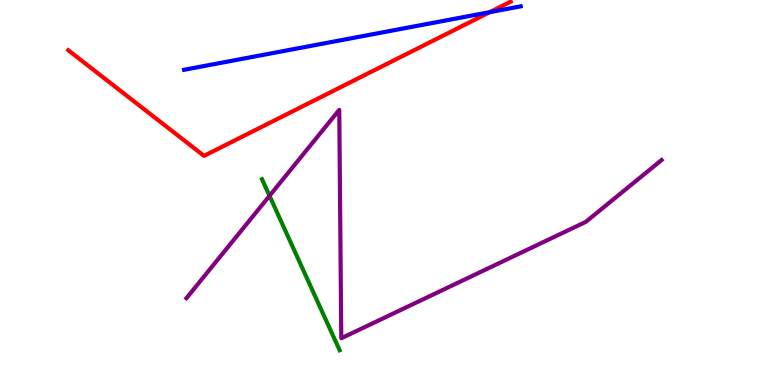[{'lines': ['blue', 'red'], 'intersections': [{'x': 6.32, 'y': 9.68}]}, {'lines': ['green', 'red'], 'intersections': []}, {'lines': ['purple', 'red'], 'intersections': []}, {'lines': ['blue', 'green'], 'intersections': []}, {'lines': ['blue', 'purple'], 'intersections': []}, {'lines': ['green', 'purple'], 'intersections': [{'x': 3.48, 'y': 4.91}]}]